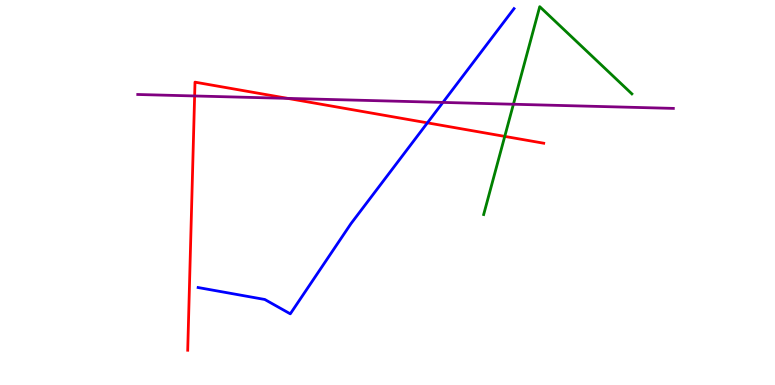[{'lines': ['blue', 'red'], 'intersections': [{'x': 5.51, 'y': 6.81}]}, {'lines': ['green', 'red'], 'intersections': [{'x': 6.51, 'y': 6.46}]}, {'lines': ['purple', 'red'], 'intersections': [{'x': 2.51, 'y': 7.51}, {'x': 3.71, 'y': 7.44}]}, {'lines': ['blue', 'green'], 'intersections': []}, {'lines': ['blue', 'purple'], 'intersections': [{'x': 5.71, 'y': 7.34}]}, {'lines': ['green', 'purple'], 'intersections': [{'x': 6.62, 'y': 7.29}]}]